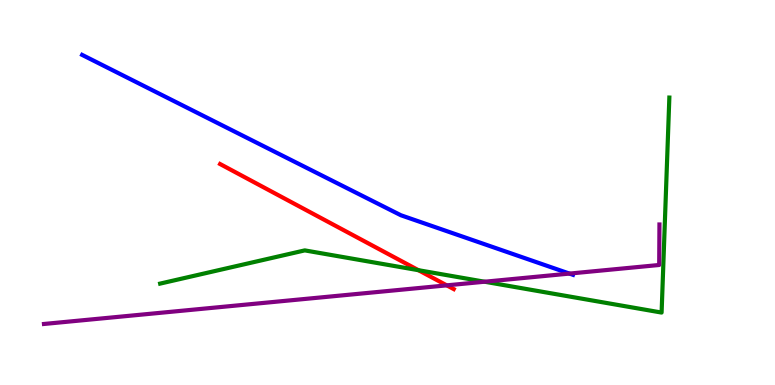[{'lines': ['blue', 'red'], 'intersections': []}, {'lines': ['green', 'red'], 'intersections': [{'x': 5.4, 'y': 2.98}]}, {'lines': ['purple', 'red'], 'intersections': [{'x': 5.76, 'y': 2.59}]}, {'lines': ['blue', 'green'], 'intersections': []}, {'lines': ['blue', 'purple'], 'intersections': [{'x': 7.35, 'y': 2.89}]}, {'lines': ['green', 'purple'], 'intersections': [{'x': 6.25, 'y': 2.68}]}]